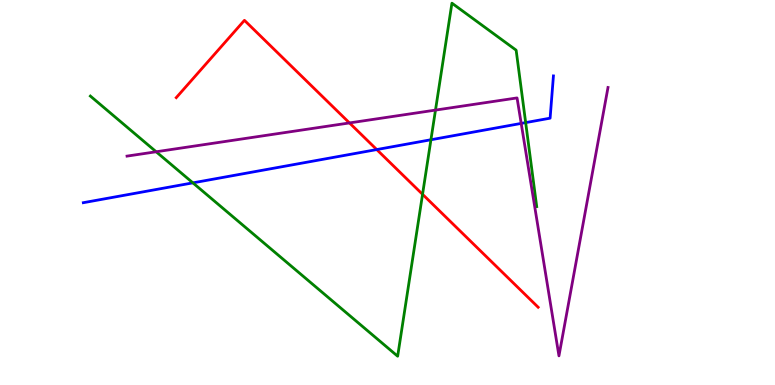[{'lines': ['blue', 'red'], 'intersections': [{'x': 4.86, 'y': 6.12}]}, {'lines': ['green', 'red'], 'intersections': [{'x': 5.45, 'y': 4.95}]}, {'lines': ['purple', 'red'], 'intersections': [{'x': 4.51, 'y': 6.81}]}, {'lines': ['blue', 'green'], 'intersections': [{'x': 2.49, 'y': 5.25}, {'x': 5.56, 'y': 6.37}, {'x': 6.78, 'y': 6.82}]}, {'lines': ['blue', 'purple'], 'intersections': [{'x': 6.73, 'y': 6.79}]}, {'lines': ['green', 'purple'], 'intersections': [{'x': 2.01, 'y': 6.06}, {'x': 5.62, 'y': 7.14}]}]